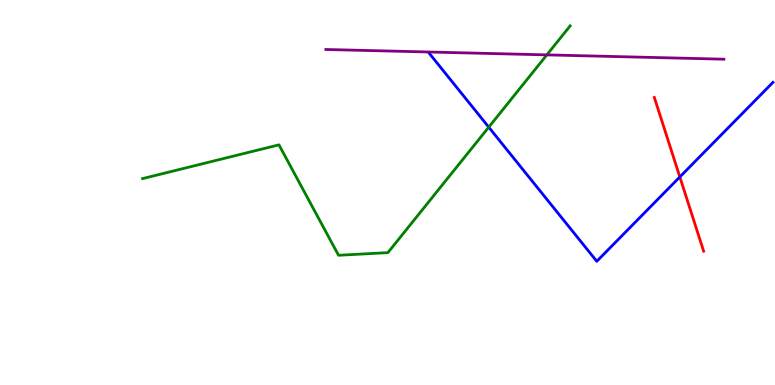[{'lines': ['blue', 'red'], 'intersections': [{'x': 8.77, 'y': 5.4}]}, {'lines': ['green', 'red'], 'intersections': []}, {'lines': ['purple', 'red'], 'intersections': []}, {'lines': ['blue', 'green'], 'intersections': [{'x': 6.31, 'y': 6.7}]}, {'lines': ['blue', 'purple'], 'intersections': []}, {'lines': ['green', 'purple'], 'intersections': [{'x': 7.06, 'y': 8.57}]}]